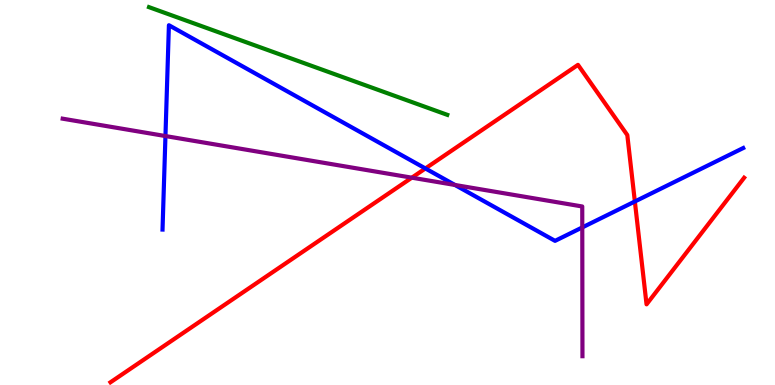[{'lines': ['blue', 'red'], 'intersections': [{'x': 5.49, 'y': 5.62}, {'x': 8.19, 'y': 4.77}]}, {'lines': ['green', 'red'], 'intersections': []}, {'lines': ['purple', 'red'], 'intersections': [{'x': 5.31, 'y': 5.38}]}, {'lines': ['blue', 'green'], 'intersections': []}, {'lines': ['blue', 'purple'], 'intersections': [{'x': 2.13, 'y': 6.47}, {'x': 5.87, 'y': 5.2}, {'x': 7.51, 'y': 4.09}]}, {'lines': ['green', 'purple'], 'intersections': []}]